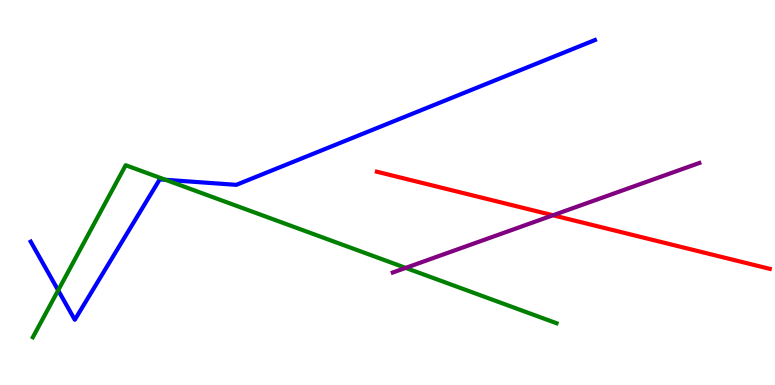[{'lines': ['blue', 'red'], 'intersections': []}, {'lines': ['green', 'red'], 'intersections': []}, {'lines': ['purple', 'red'], 'intersections': [{'x': 7.14, 'y': 4.41}]}, {'lines': ['blue', 'green'], 'intersections': [{'x': 0.751, 'y': 2.46}, {'x': 2.14, 'y': 5.33}]}, {'lines': ['blue', 'purple'], 'intersections': []}, {'lines': ['green', 'purple'], 'intersections': [{'x': 5.23, 'y': 3.04}]}]